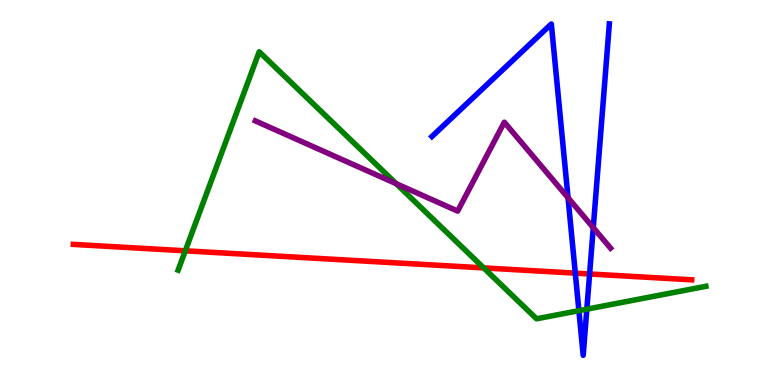[{'lines': ['blue', 'red'], 'intersections': [{'x': 7.42, 'y': 2.91}, {'x': 7.61, 'y': 2.88}]}, {'lines': ['green', 'red'], 'intersections': [{'x': 2.39, 'y': 3.49}, {'x': 6.24, 'y': 3.04}]}, {'lines': ['purple', 'red'], 'intersections': []}, {'lines': ['blue', 'green'], 'intersections': [{'x': 7.47, 'y': 1.93}, {'x': 7.57, 'y': 1.97}]}, {'lines': ['blue', 'purple'], 'intersections': [{'x': 7.33, 'y': 4.86}, {'x': 7.66, 'y': 4.09}]}, {'lines': ['green', 'purple'], 'intersections': [{'x': 5.11, 'y': 5.23}]}]